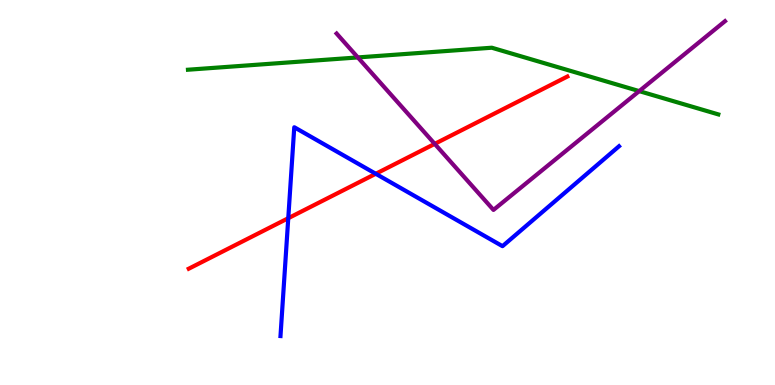[{'lines': ['blue', 'red'], 'intersections': [{'x': 3.72, 'y': 4.33}, {'x': 4.85, 'y': 5.49}]}, {'lines': ['green', 'red'], 'intersections': []}, {'lines': ['purple', 'red'], 'intersections': [{'x': 5.61, 'y': 6.26}]}, {'lines': ['blue', 'green'], 'intersections': []}, {'lines': ['blue', 'purple'], 'intersections': []}, {'lines': ['green', 'purple'], 'intersections': [{'x': 4.62, 'y': 8.51}, {'x': 8.25, 'y': 7.63}]}]